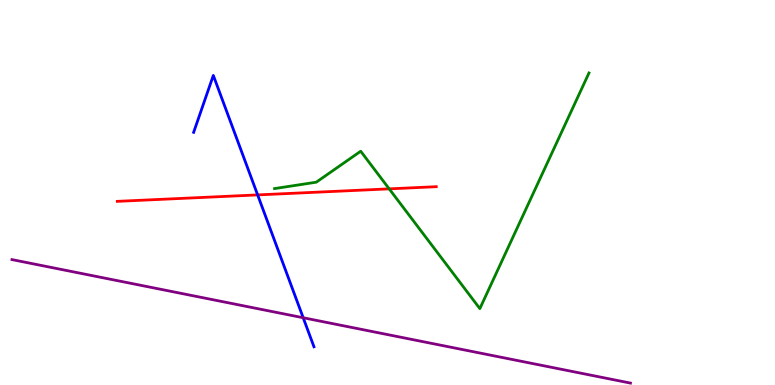[{'lines': ['blue', 'red'], 'intersections': [{'x': 3.32, 'y': 4.94}]}, {'lines': ['green', 'red'], 'intersections': [{'x': 5.02, 'y': 5.09}]}, {'lines': ['purple', 'red'], 'intersections': []}, {'lines': ['blue', 'green'], 'intersections': []}, {'lines': ['blue', 'purple'], 'intersections': [{'x': 3.91, 'y': 1.75}]}, {'lines': ['green', 'purple'], 'intersections': []}]